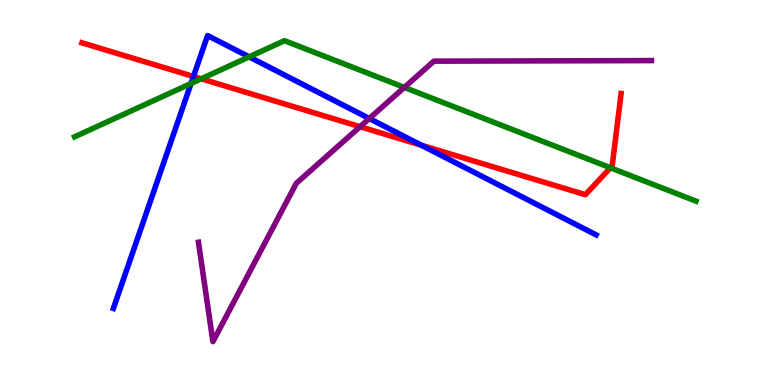[{'lines': ['blue', 'red'], 'intersections': [{'x': 2.5, 'y': 8.01}, {'x': 5.44, 'y': 6.23}]}, {'lines': ['green', 'red'], 'intersections': [{'x': 2.6, 'y': 7.95}, {'x': 7.88, 'y': 5.64}]}, {'lines': ['purple', 'red'], 'intersections': [{'x': 4.65, 'y': 6.71}]}, {'lines': ['blue', 'green'], 'intersections': [{'x': 2.47, 'y': 7.83}, {'x': 3.21, 'y': 8.52}]}, {'lines': ['blue', 'purple'], 'intersections': [{'x': 4.77, 'y': 6.92}]}, {'lines': ['green', 'purple'], 'intersections': [{'x': 5.22, 'y': 7.73}]}]